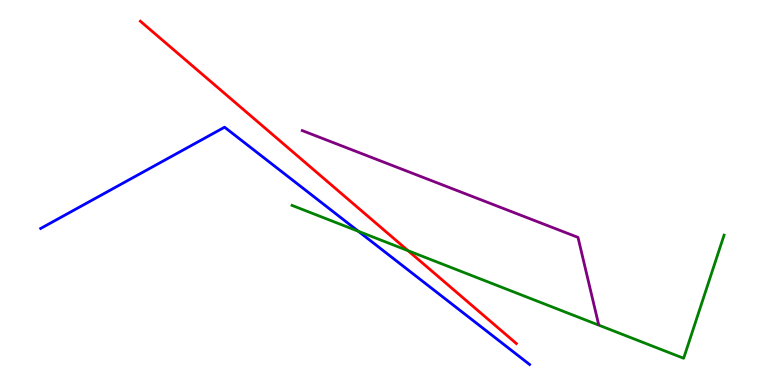[{'lines': ['blue', 'red'], 'intersections': []}, {'lines': ['green', 'red'], 'intersections': [{'x': 5.27, 'y': 3.49}]}, {'lines': ['purple', 'red'], 'intersections': []}, {'lines': ['blue', 'green'], 'intersections': [{'x': 4.62, 'y': 3.99}]}, {'lines': ['blue', 'purple'], 'intersections': []}, {'lines': ['green', 'purple'], 'intersections': []}]